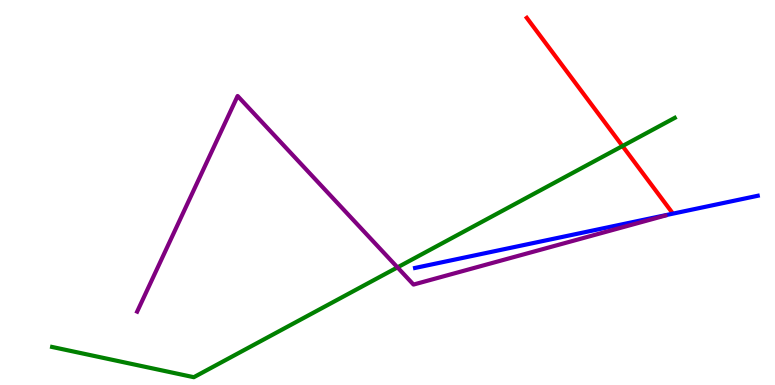[{'lines': ['blue', 'red'], 'intersections': []}, {'lines': ['green', 'red'], 'intersections': [{'x': 8.03, 'y': 6.21}]}, {'lines': ['purple', 'red'], 'intersections': []}, {'lines': ['blue', 'green'], 'intersections': []}, {'lines': ['blue', 'purple'], 'intersections': []}, {'lines': ['green', 'purple'], 'intersections': [{'x': 5.13, 'y': 3.06}]}]